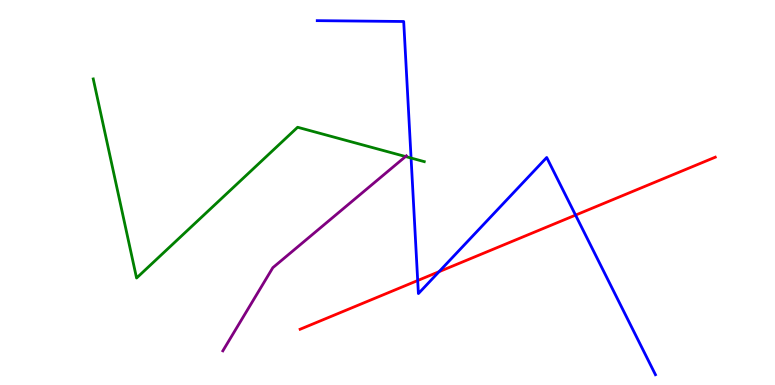[{'lines': ['blue', 'red'], 'intersections': [{'x': 5.39, 'y': 2.71}, {'x': 5.67, 'y': 2.94}, {'x': 7.43, 'y': 4.41}]}, {'lines': ['green', 'red'], 'intersections': []}, {'lines': ['purple', 'red'], 'intersections': []}, {'lines': ['blue', 'green'], 'intersections': [{'x': 5.3, 'y': 5.89}]}, {'lines': ['blue', 'purple'], 'intersections': []}, {'lines': ['green', 'purple'], 'intersections': [{'x': 5.23, 'y': 5.93}]}]